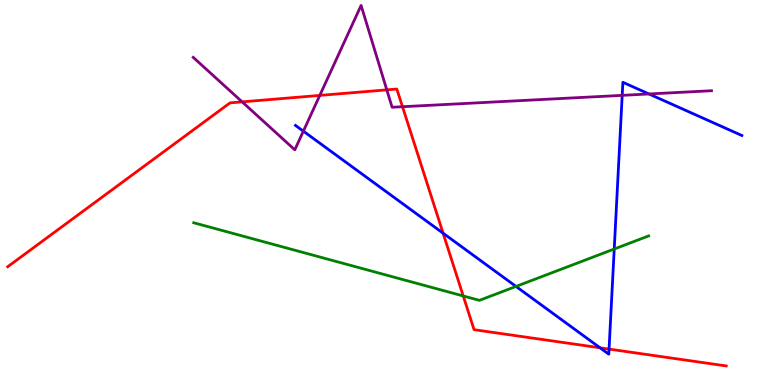[{'lines': ['blue', 'red'], 'intersections': [{'x': 5.72, 'y': 3.94}, {'x': 7.74, 'y': 0.966}, {'x': 7.86, 'y': 0.933}]}, {'lines': ['green', 'red'], 'intersections': [{'x': 5.98, 'y': 2.31}]}, {'lines': ['purple', 'red'], 'intersections': [{'x': 3.12, 'y': 7.35}, {'x': 4.13, 'y': 7.52}, {'x': 4.99, 'y': 7.67}, {'x': 5.19, 'y': 7.23}]}, {'lines': ['blue', 'green'], 'intersections': [{'x': 6.66, 'y': 2.56}, {'x': 7.93, 'y': 3.53}]}, {'lines': ['blue', 'purple'], 'intersections': [{'x': 3.91, 'y': 6.59}, {'x': 8.03, 'y': 7.52}, {'x': 8.37, 'y': 7.56}]}, {'lines': ['green', 'purple'], 'intersections': []}]